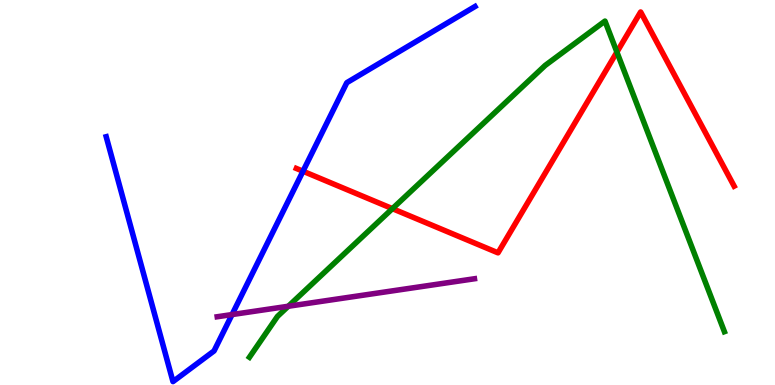[{'lines': ['blue', 'red'], 'intersections': [{'x': 3.91, 'y': 5.55}]}, {'lines': ['green', 'red'], 'intersections': [{'x': 5.06, 'y': 4.58}, {'x': 7.96, 'y': 8.65}]}, {'lines': ['purple', 'red'], 'intersections': []}, {'lines': ['blue', 'green'], 'intersections': []}, {'lines': ['blue', 'purple'], 'intersections': [{'x': 2.99, 'y': 1.83}]}, {'lines': ['green', 'purple'], 'intersections': [{'x': 3.72, 'y': 2.05}]}]